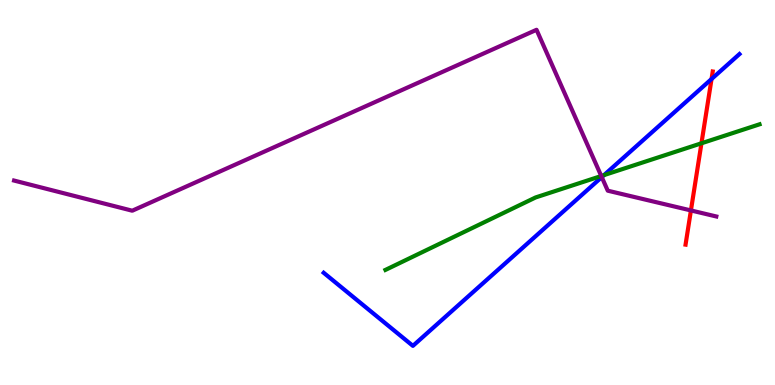[{'lines': ['blue', 'red'], 'intersections': [{'x': 9.18, 'y': 7.95}]}, {'lines': ['green', 'red'], 'intersections': [{'x': 9.05, 'y': 6.28}]}, {'lines': ['purple', 'red'], 'intersections': [{'x': 8.92, 'y': 4.53}]}, {'lines': ['blue', 'green'], 'intersections': [{'x': 7.79, 'y': 5.45}]}, {'lines': ['blue', 'purple'], 'intersections': [{'x': 7.76, 'y': 5.4}]}, {'lines': ['green', 'purple'], 'intersections': [{'x': 7.76, 'y': 5.43}]}]